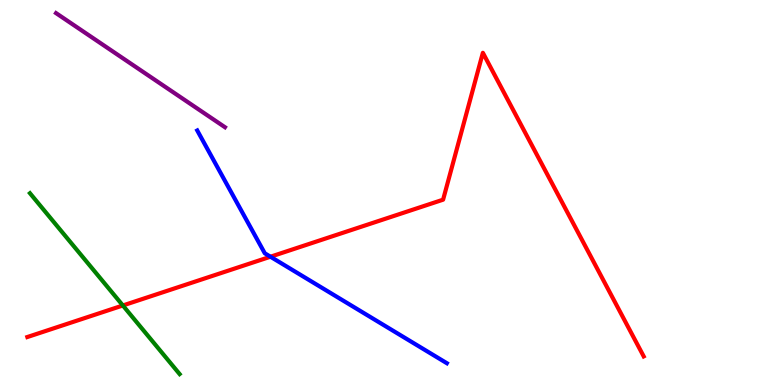[{'lines': ['blue', 'red'], 'intersections': [{'x': 3.49, 'y': 3.33}]}, {'lines': ['green', 'red'], 'intersections': [{'x': 1.59, 'y': 2.07}]}, {'lines': ['purple', 'red'], 'intersections': []}, {'lines': ['blue', 'green'], 'intersections': []}, {'lines': ['blue', 'purple'], 'intersections': []}, {'lines': ['green', 'purple'], 'intersections': []}]